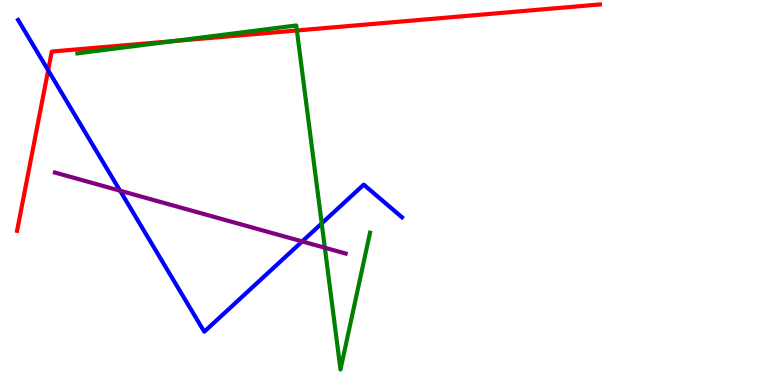[{'lines': ['blue', 'red'], 'intersections': [{'x': 0.622, 'y': 8.17}]}, {'lines': ['green', 'red'], 'intersections': [{'x': 2.25, 'y': 8.93}, {'x': 3.83, 'y': 9.21}]}, {'lines': ['purple', 'red'], 'intersections': []}, {'lines': ['blue', 'green'], 'intersections': [{'x': 4.15, 'y': 4.2}]}, {'lines': ['blue', 'purple'], 'intersections': [{'x': 1.55, 'y': 5.05}, {'x': 3.9, 'y': 3.73}]}, {'lines': ['green', 'purple'], 'intersections': [{'x': 4.19, 'y': 3.57}]}]